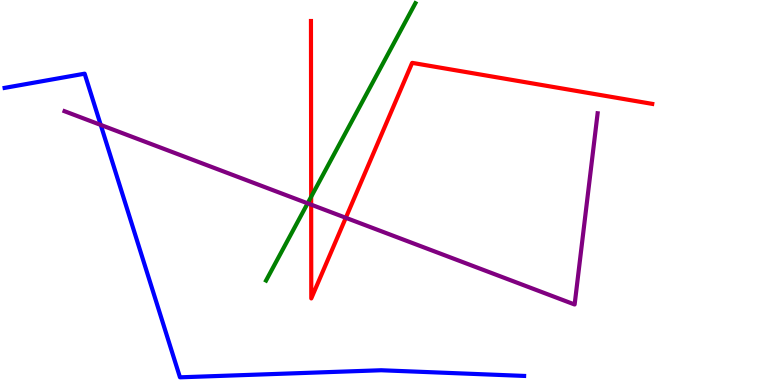[{'lines': ['blue', 'red'], 'intersections': []}, {'lines': ['green', 'red'], 'intersections': [{'x': 4.01, 'y': 4.89}]}, {'lines': ['purple', 'red'], 'intersections': [{'x': 4.02, 'y': 4.68}, {'x': 4.46, 'y': 4.34}]}, {'lines': ['blue', 'green'], 'intersections': []}, {'lines': ['blue', 'purple'], 'intersections': [{'x': 1.3, 'y': 6.76}]}, {'lines': ['green', 'purple'], 'intersections': [{'x': 3.97, 'y': 4.72}]}]